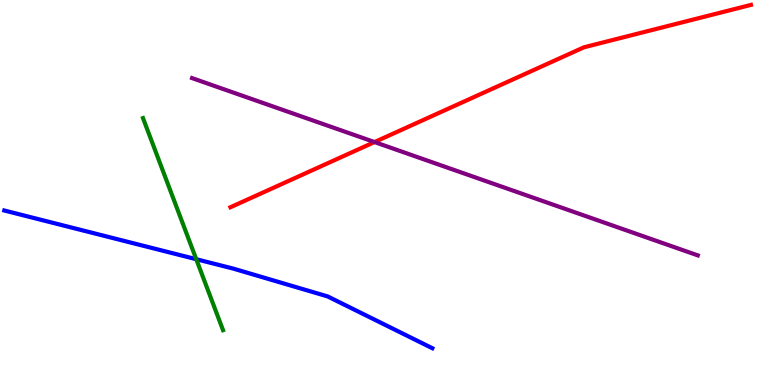[{'lines': ['blue', 'red'], 'intersections': []}, {'lines': ['green', 'red'], 'intersections': []}, {'lines': ['purple', 'red'], 'intersections': [{'x': 4.83, 'y': 6.31}]}, {'lines': ['blue', 'green'], 'intersections': [{'x': 2.53, 'y': 3.27}]}, {'lines': ['blue', 'purple'], 'intersections': []}, {'lines': ['green', 'purple'], 'intersections': []}]